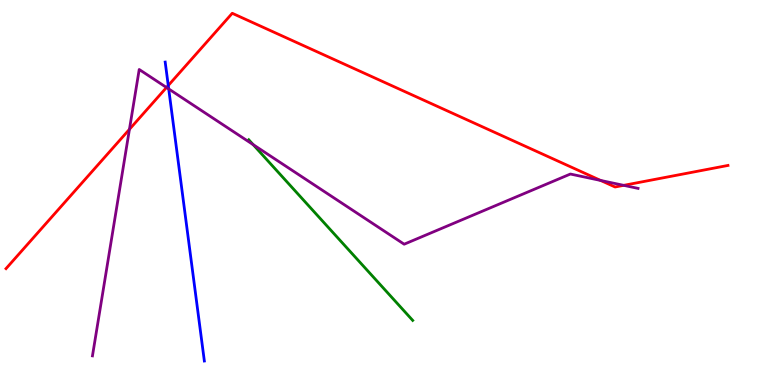[{'lines': ['blue', 'red'], 'intersections': [{'x': 2.17, 'y': 7.78}]}, {'lines': ['green', 'red'], 'intersections': []}, {'lines': ['purple', 'red'], 'intersections': [{'x': 1.67, 'y': 6.64}, {'x': 2.15, 'y': 7.73}, {'x': 7.75, 'y': 5.31}, {'x': 8.05, 'y': 5.19}]}, {'lines': ['blue', 'green'], 'intersections': []}, {'lines': ['blue', 'purple'], 'intersections': [{'x': 2.18, 'y': 7.69}]}, {'lines': ['green', 'purple'], 'intersections': [{'x': 3.27, 'y': 6.24}]}]